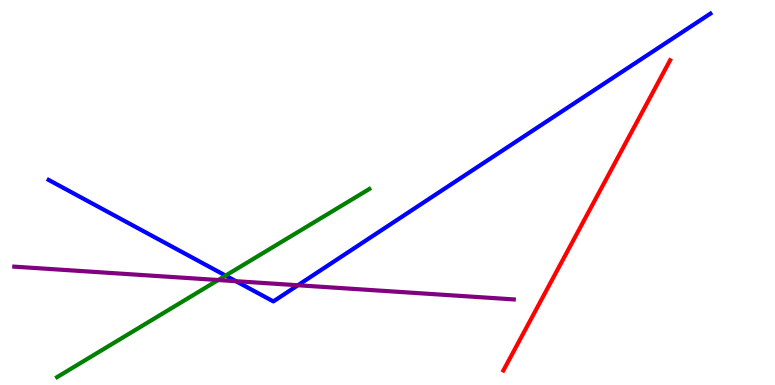[{'lines': ['blue', 'red'], 'intersections': []}, {'lines': ['green', 'red'], 'intersections': []}, {'lines': ['purple', 'red'], 'intersections': []}, {'lines': ['blue', 'green'], 'intersections': [{'x': 2.91, 'y': 2.84}]}, {'lines': ['blue', 'purple'], 'intersections': [{'x': 3.04, 'y': 2.7}, {'x': 3.84, 'y': 2.59}]}, {'lines': ['green', 'purple'], 'intersections': [{'x': 2.82, 'y': 2.73}]}]